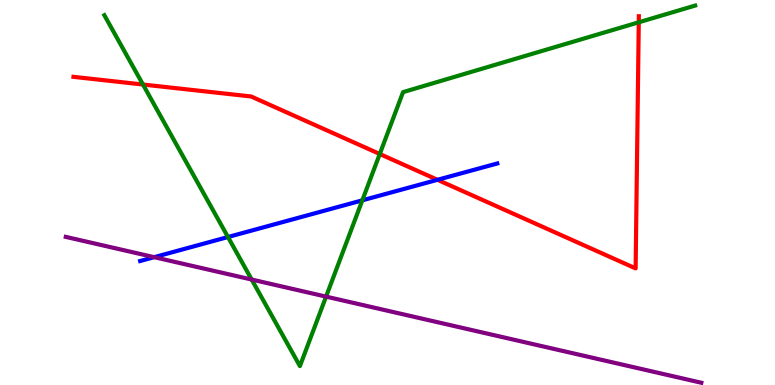[{'lines': ['blue', 'red'], 'intersections': [{'x': 5.64, 'y': 5.33}]}, {'lines': ['green', 'red'], 'intersections': [{'x': 1.84, 'y': 7.8}, {'x': 4.9, 'y': 6.0}, {'x': 8.24, 'y': 9.42}]}, {'lines': ['purple', 'red'], 'intersections': []}, {'lines': ['blue', 'green'], 'intersections': [{'x': 2.94, 'y': 3.84}, {'x': 4.68, 'y': 4.8}]}, {'lines': ['blue', 'purple'], 'intersections': [{'x': 1.99, 'y': 3.32}]}, {'lines': ['green', 'purple'], 'intersections': [{'x': 3.25, 'y': 2.74}, {'x': 4.21, 'y': 2.3}]}]